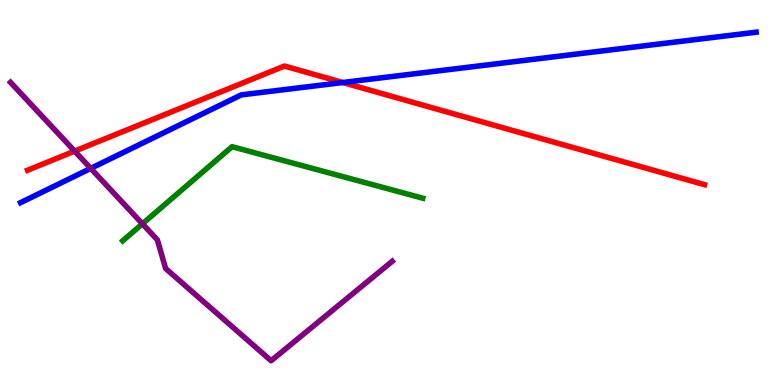[{'lines': ['blue', 'red'], 'intersections': [{'x': 4.42, 'y': 7.86}]}, {'lines': ['green', 'red'], 'intersections': []}, {'lines': ['purple', 'red'], 'intersections': [{'x': 0.963, 'y': 6.07}]}, {'lines': ['blue', 'green'], 'intersections': []}, {'lines': ['blue', 'purple'], 'intersections': [{'x': 1.17, 'y': 5.63}]}, {'lines': ['green', 'purple'], 'intersections': [{'x': 1.84, 'y': 4.19}]}]